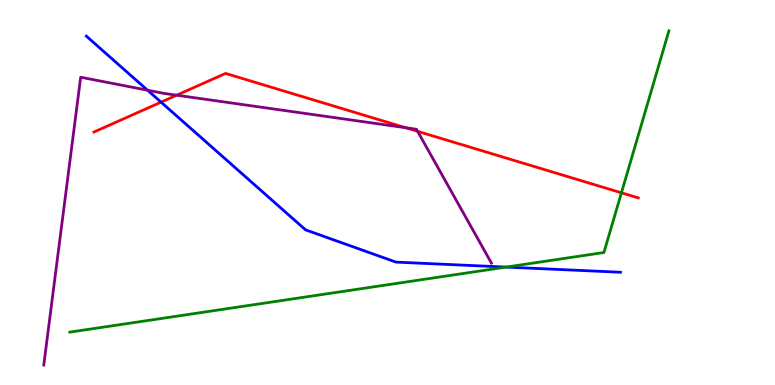[{'lines': ['blue', 'red'], 'intersections': [{'x': 2.08, 'y': 7.35}]}, {'lines': ['green', 'red'], 'intersections': [{'x': 8.02, 'y': 4.99}]}, {'lines': ['purple', 'red'], 'intersections': [{'x': 2.28, 'y': 7.53}, {'x': 5.23, 'y': 6.68}, {'x': 5.39, 'y': 6.59}]}, {'lines': ['blue', 'green'], 'intersections': [{'x': 6.53, 'y': 3.06}]}, {'lines': ['blue', 'purple'], 'intersections': [{'x': 1.9, 'y': 7.66}]}, {'lines': ['green', 'purple'], 'intersections': []}]